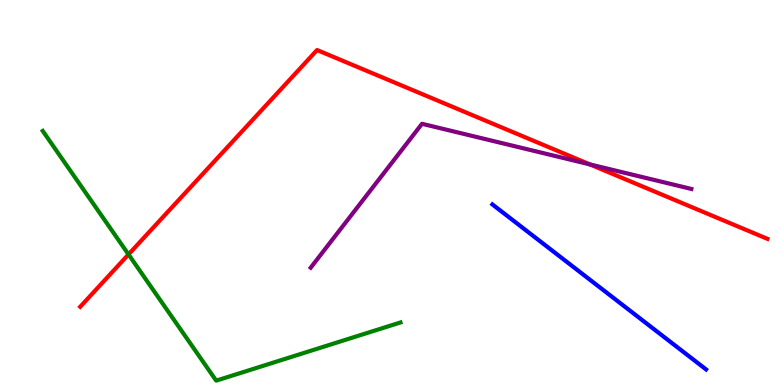[{'lines': ['blue', 'red'], 'intersections': []}, {'lines': ['green', 'red'], 'intersections': [{'x': 1.66, 'y': 3.39}]}, {'lines': ['purple', 'red'], 'intersections': [{'x': 7.61, 'y': 5.73}]}, {'lines': ['blue', 'green'], 'intersections': []}, {'lines': ['blue', 'purple'], 'intersections': []}, {'lines': ['green', 'purple'], 'intersections': []}]